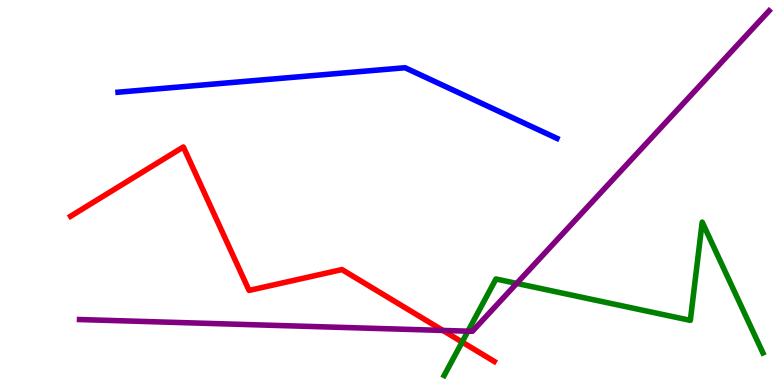[{'lines': ['blue', 'red'], 'intersections': []}, {'lines': ['green', 'red'], 'intersections': [{'x': 5.96, 'y': 1.12}]}, {'lines': ['purple', 'red'], 'intersections': [{'x': 5.71, 'y': 1.42}]}, {'lines': ['blue', 'green'], 'intersections': []}, {'lines': ['blue', 'purple'], 'intersections': []}, {'lines': ['green', 'purple'], 'intersections': [{'x': 6.04, 'y': 1.4}, {'x': 6.67, 'y': 2.64}]}]